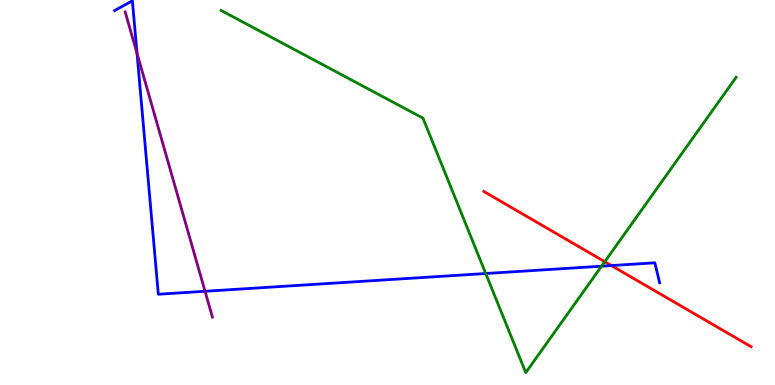[{'lines': ['blue', 'red'], 'intersections': [{'x': 7.89, 'y': 3.1}]}, {'lines': ['green', 'red'], 'intersections': [{'x': 7.8, 'y': 3.2}]}, {'lines': ['purple', 'red'], 'intersections': []}, {'lines': ['blue', 'green'], 'intersections': [{'x': 6.27, 'y': 2.9}, {'x': 7.76, 'y': 3.09}]}, {'lines': ['blue', 'purple'], 'intersections': [{'x': 1.77, 'y': 8.61}, {'x': 2.65, 'y': 2.43}]}, {'lines': ['green', 'purple'], 'intersections': []}]